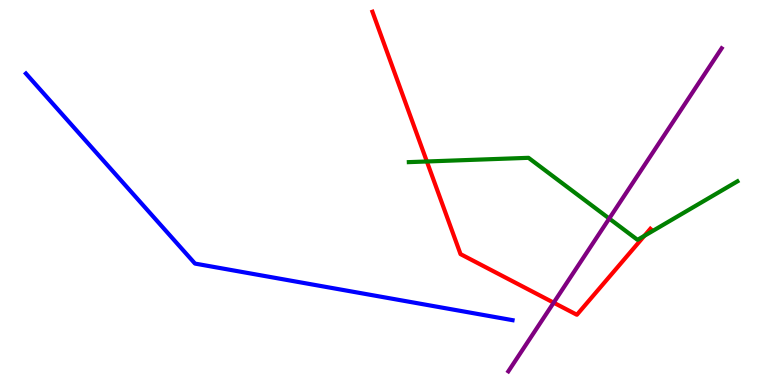[{'lines': ['blue', 'red'], 'intersections': []}, {'lines': ['green', 'red'], 'intersections': [{'x': 5.51, 'y': 5.81}, {'x': 8.31, 'y': 3.87}]}, {'lines': ['purple', 'red'], 'intersections': [{'x': 7.14, 'y': 2.14}]}, {'lines': ['blue', 'green'], 'intersections': []}, {'lines': ['blue', 'purple'], 'intersections': []}, {'lines': ['green', 'purple'], 'intersections': [{'x': 7.86, 'y': 4.32}]}]